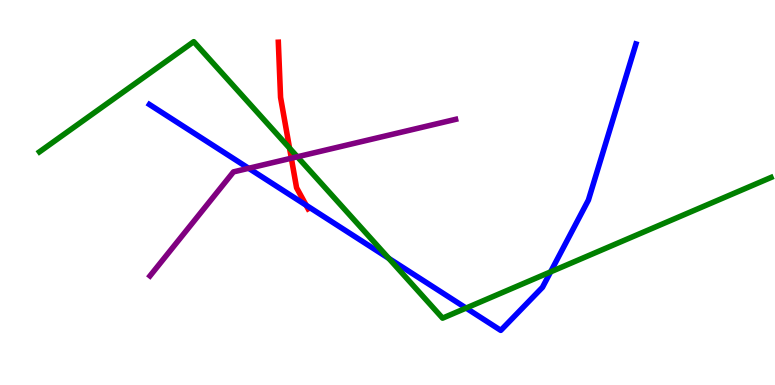[{'lines': ['blue', 'red'], 'intersections': [{'x': 3.95, 'y': 4.67}]}, {'lines': ['green', 'red'], 'intersections': [{'x': 3.74, 'y': 6.15}]}, {'lines': ['purple', 'red'], 'intersections': [{'x': 3.76, 'y': 5.89}]}, {'lines': ['blue', 'green'], 'intersections': [{'x': 5.02, 'y': 3.29}, {'x': 6.01, 'y': 2.0}, {'x': 7.1, 'y': 2.94}]}, {'lines': ['blue', 'purple'], 'intersections': [{'x': 3.21, 'y': 5.63}]}, {'lines': ['green', 'purple'], 'intersections': [{'x': 3.84, 'y': 5.93}]}]